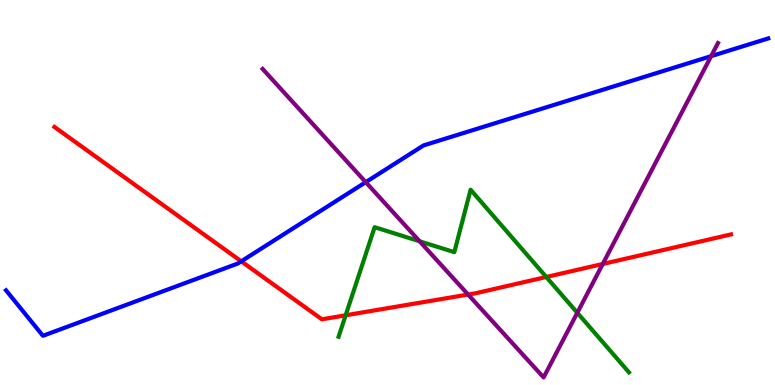[{'lines': ['blue', 'red'], 'intersections': [{'x': 3.11, 'y': 3.21}]}, {'lines': ['green', 'red'], 'intersections': [{'x': 4.46, 'y': 1.81}, {'x': 7.05, 'y': 2.81}]}, {'lines': ['purple', 'red'], 'intersections': [{'x': 6.04, 'y': 2.35}, {'x': 7.78, 'y': 3.14}]}, {'lines': ['blue', 'green'], 'intersections': []}, {'lines': ['blue', 'purple'], 'intersections': [{'x': 4.72, 'y': 5.27}, {'x': 9.18, 'y': 8.54}]}, {'lines': ['green', 'purple'], 'intersections': [{'x': 5.41, 'y': 3.73}, {'x': 7.45, 'y': 1.88}]}]